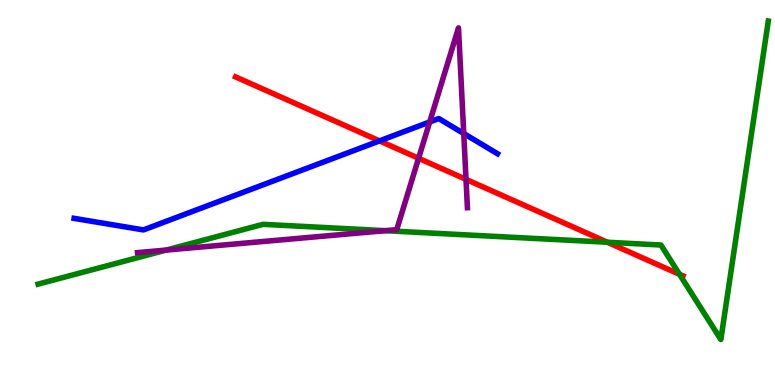[{'lines': ['blue', 'red'], 'intersections': [{'x': 4.9, 'y': 6.34}]}, {'lines': ['green', 'red'], 'intersections': [{'x': 7.84, 'y': 3.71}, {'x': 8.77, 'y': 2.88}]}, {'lines': ['purple', 'red'], 'intersections': [{'x': 5.4, 'y': 5.89}, {'x': 6.01, 'y': 5.34}]}, {'lines': ['blue', 'green'], 'intersections': []}, {'lines': ['blue', 'purple'], 'intersections': [{'x': 5.54, 'y': 6.83}, {'x': 5.98, 'y': 6.53}]}, {'lines': ['green', 'purple'], 'intersections': [{'x': 2.14, 'y': 3.5}, {'x': 4.97, 'y': 4.01}]}]